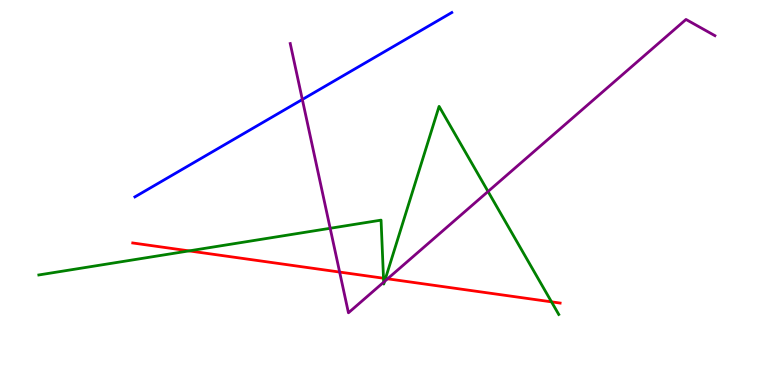[{'lines': ['blue', 'red'], 'intersections': []}, {'lines': ['green', 'red'], 'intersections': [{'x': 2.44, 'y': 3.48}, {'x': 4.95, 'y': 2.77}, {'x': 4.97, 'y': 2.77}, {'x': 7.12, 'y': 2.16}]}, {'lines': ['purple', 'red'], 'intersections': [{'x': 4.38, 'y': 2.93}, {'x': 5.0, 'y': 2.76}]}, {'lines': ['blue', 'green'], 'intersections': []}, {'lines': ['blue', 'purple'], 'intersections': [{'x': 3.9, 'y': 7.42}]}, {'lines': ['green', 'purple'], 'intersections': [{'x': 4.26, 'y': 4.07}, {'x': 4.95, 'y': 2.67}, {'x': 4.96, 'y': 2.69}, {'x': 6.3, 'y': 5.03}]}]